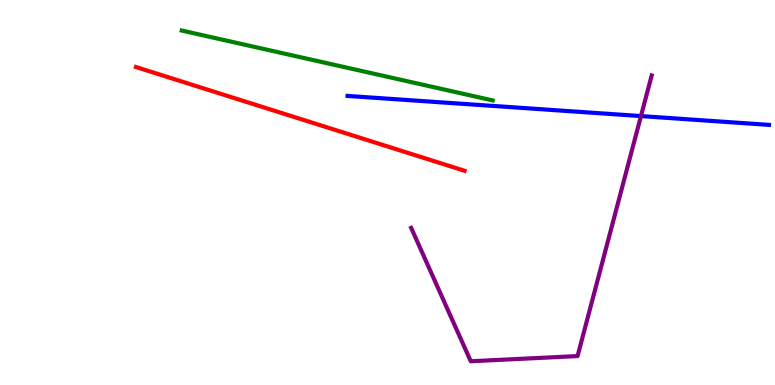[{'lines': ['blue', 'red'], 'intersections': []}, {'lines': ['green', 'red'], 'intersections': []}, {'lines': ['purple', 'red'], 'intersections': []}, {'lines': ['blue', 'green'], 'intersections': []}, {'lines': ['blue', 'purple'], 'intersections': [{'x': 8.27, 'y': 6.98}]}, {'lines': ['green', 'purple'], 'intersections': []}]